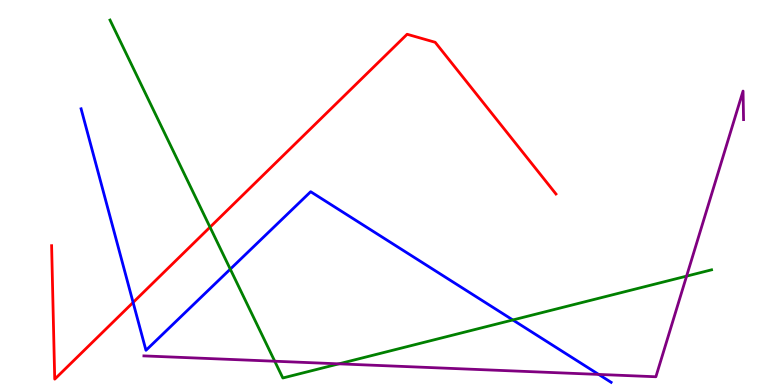[{'lines': ['blue', 'red'], 'intersections': [{'x': 1.72, 'y': 2.14}]}, {'lines': ['green', 'red'], 'intersections': [{'x': 2.71, 'y': 4.1}]}, {'lines': ['purple', 'red'], 'intersections': []}, {'lines': ['blue', 'green'], 'intersections': [{'x': 2.97, 'y': 3.01}, {'x': 6.62, 'y': 1.69}]}, {'lines': ['blue', 'purple'], 'intersections': [{'x': 7.72, 'y': 0.275}]}, {'lines': ['green', 'purple'], 'intersections': [{'x': 3.55, 'y': 0.618}, {'x': 4.37, 'y': 0.55}, {'x': 8.86, 'y': 2.83}]}]